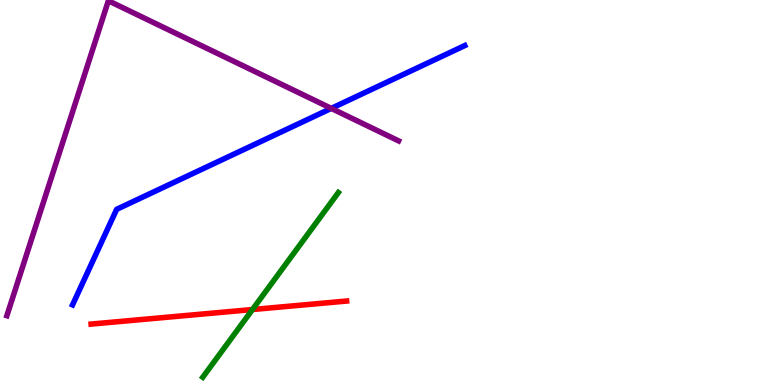[{'lines': ['blue', 'red'], 'intersections': []}, {'lines': ['green', 'red'], 'intersections': [{'x': 3.26, 'y': 1.96}]}, {'lines': ['purple', 'red'], 'intersections': []}, {'lines': ['blue', 'green'], 'intersections': []}, {'lines': ['blue', 'purple'], 'intersections': [{'x': 4.27, 'y': 7.19}]}, {'lines': ['green', 'purple'], 'intersections': []}]